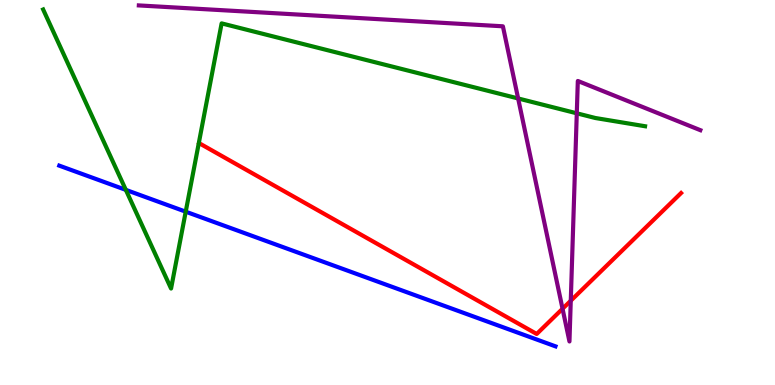[{'lines': ['blue', 'red'], 'intersections': []}, {'lines': ['green', 'red'], 'intersections': []}, {'lines': ['purple', 'red'], 'intersections': [{'x': 7.26, 'y': 1.98}, {'x': 7.36, 'y': 2.19}]}, {'lines': ['blue', 'green'], 'intersections': [{'x': 1.62, 'y': 5.07}, {'x': 2.4, 'y': 4.5}]}, {'lines': ['blue', 'purple'], 'intersections': []}, {'lines': ['green', 'purple'], 'intersections': [{'x': 6.69, 'y': 7.44}, {'x': 7.44, 'y': 7.06}]}]